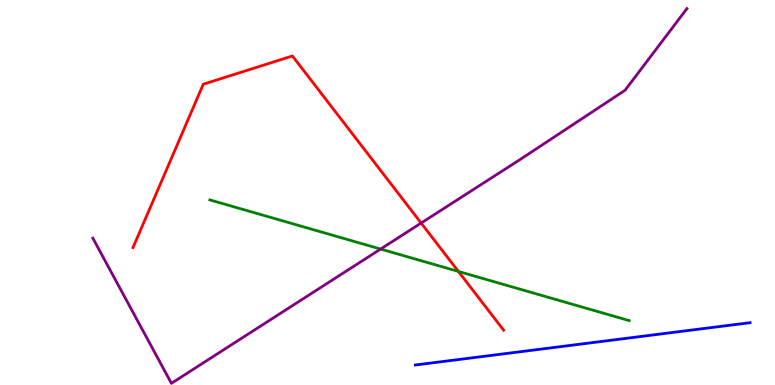[{'lines': ['blue', 'red'], 'intersections': []}, {'lines': ['green', 'red'], 'intersections': [{'x': 5.91, 'y': 2.95}]}, {'lines': ['purple', 'red'], 'intersections': [{'x': 5.43, 'y': 4.21}]}, {'lines': ['blue', 'green'], 'intersections': []}, {'lines': ['blue', 'purple'], 'intersections': []}, {'lines': ['green', 'purple'], 'intersections': [{'x': 4.91, 'y': 3.53}]}]